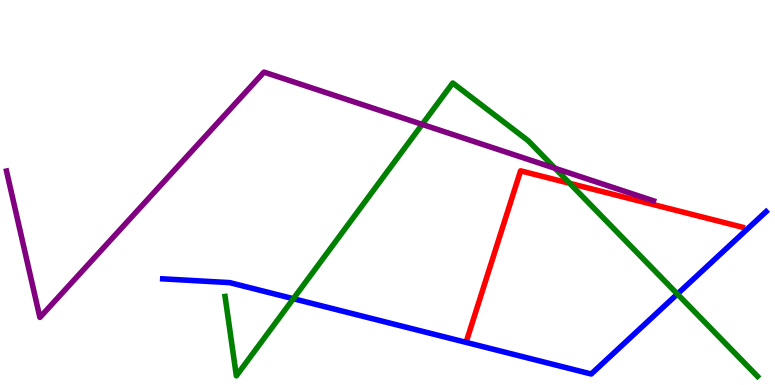[{'lines': ['blue', 'red'], 'intersections': []}, {'lines': ['green', 'red'], 'intersections': [{'x': 7.35, 'y': 5.24}]}, {'lines': ['purple', 'red'], 'intersections': []}, {'lines': ['blue', 'green'], 'intersections': [{'x': 3.79, 'y': 2.24}, {'x': 8.74, 'y': 2.36}]}, {'lines': ['blue', 'purple'], 'intersections': []}, {'lines': ['green', 'purple'], 'intersections': [{'x': 5.45, 'y': 6.77}, {'x': 7.16, 'y': 5.63}]}]